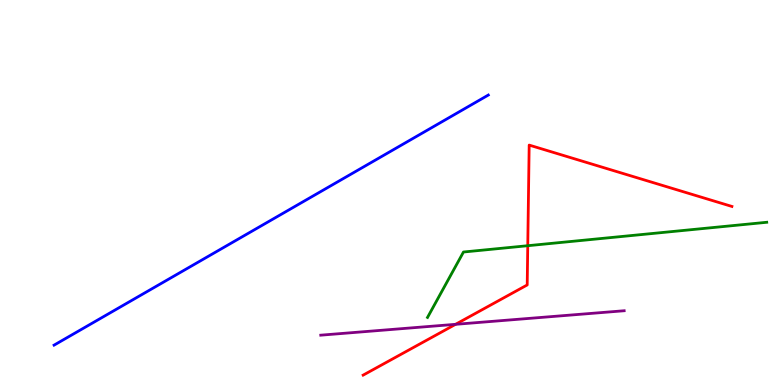[{'lines': ['blue', 'red'], 'intersections': []}, {'lines': ['green', 'red'], 'intersections': [{'x': 6.81, 'y': 3.62}]}, {'lines': ['purple', 'red'], 'intersections': [{'x': 5.88, 'y': 1.58}]}, {'lines': ['blue', 'green'], 'intersections': []}, {'lines': ['blue', 'purple'], 'intersections': []}, {'lines': ['green', 'purple'], 'intersections': []}]